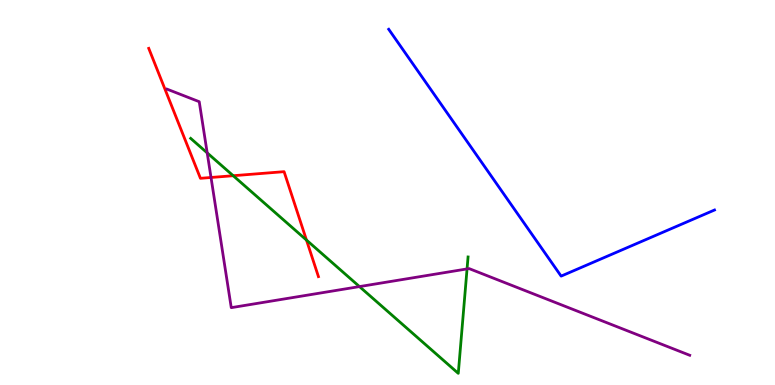[{'lines': ['blue', 'red'], 'intersections': []}, {'lines': ['green', 'red'], 'intersections': [{'x': 3.01, 'y': 5.44}, {'x': 3.95, 'y': 3.76}]}, {'lines': ['purple', 'red'], 'intersections': [{'x': 2.72, 'y': 5.39}]}, {'lines': ['blue', 'green'], 'intersections': []}, {'lines': ['blue', 'purple'], 'intersections': []}, {'lines': ['green', 'purple'], 'intersections': [{'x': 2.67, 'y': 6.03}, {'x': 4.64, 'y': 2.56}, {'x': 6.03, 'y': 3.02}]}]